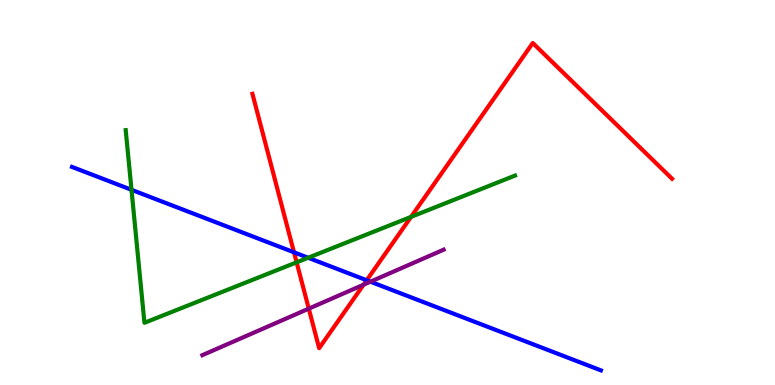[{'lines': ['blue', 'red'], 'intersections': [{'x': 3.79, 'y': 3.45}, {'x': 4.73, 'y': 2.72}]}, {'lines': ['green', 'red'], 'intersections': [{'x': 3.83, 'y': 3.19}, {'x': 5.3, 'y': 4.37}]}, {'lines': ['purple', 'red'], 'intersections': [{'x': 3.98, 'y': 1.98}, {'x': 4.69, 'y': 2.61}]}, {'lines': ['blue', 'green'], 'intersections': [{'x': 1.7, 'y': 5.07}, {'x': 3.98, 'y': 3.31}]}, {'lines': ['blue', 'purple'], 'intersections': [{'x': 4.78, 'y': 2.68}]}, {'lines': ['green', 'purple'], 'intersections': []}]